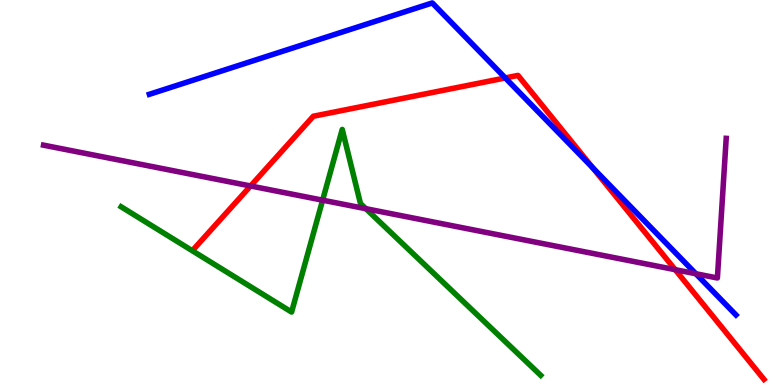[{'lines': ['blue', 'red'], 'intersections': [{'x': 6.52, 'y': 7.98}, {'x': 7.65, 'y': 5.64}]}, {'lines': ['green', 'red'], 'intersections': []}, {'lines': ['purple', 'red'], 'intersections': [{'x': 3.23, 'y': 5.17}, {'x': 8.71, 'y': 3.0}]}, {'lines': ['blue', 'green'], 'intersections': []}, {'lines': ['blue', 'purple'], 'intersections': [{'x': 8.98, 'y': 2.89}]}, {'lines': ['green', 'purple'], 'intersections': [{'x': 4.16, 'y': 4.8}, {'x': 4.72, 'y': 4.58}]}]